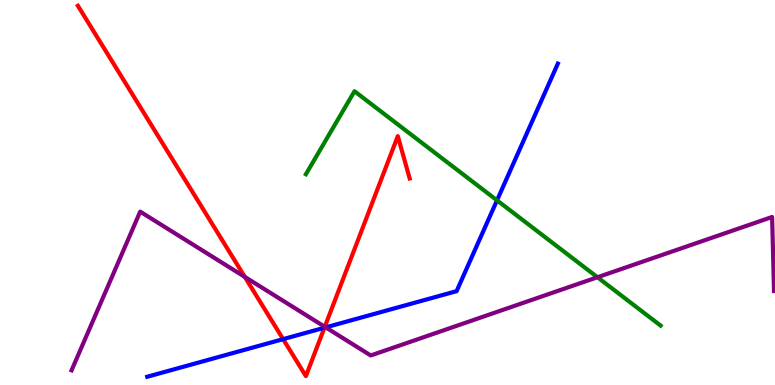[{'lines': ['blue', 'red'], 'intersections': [{'x': 3.65, 'y': 1.19}, {'x': 4.19, 'y': 1.49}]}, {'lines': ['green', 'red'], 'intersections': []}, {'lines': ['purple', 'red'], 'intersections': [{'x': 3.16, 'y': 2.81}, {'x': 4.19, 'y': 1.51}]}, {'lines': ['blue', 'green'], 'intersections': [{'x': 6.41, 'y': 4.8}]}, {'lines': ['blue', 'purple'], 'intersections': [{'x': 4.2, 'y': 1.5}]}, {'lines': ['green', 'purple'], 'intersections': [{'x': 7.71, 'y': 2.8}]}]